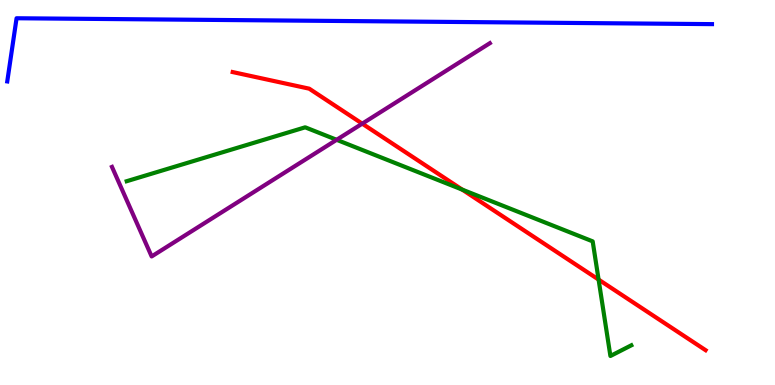[{'lines': ['blue', 'red'], 'intersections': []}, {'lines': ['green', 'red'], 'intersections': [{'x': 5.96, 'y': 5.08}, {'x': 7.72, 'y': 2.74}]}, {'lines': ['purple', 'red'], 'intersections': [{'x': 4.67, 'y': 6.79}]}, {'lines': ['blue', 'green'], 'intersections': []}, {'lines': ['blue', 'purple'], 'intersections': []}, {'lines': ['green', 'purple'], 'intersections': [{'x': 4.34, 'y': 6.37}]}]